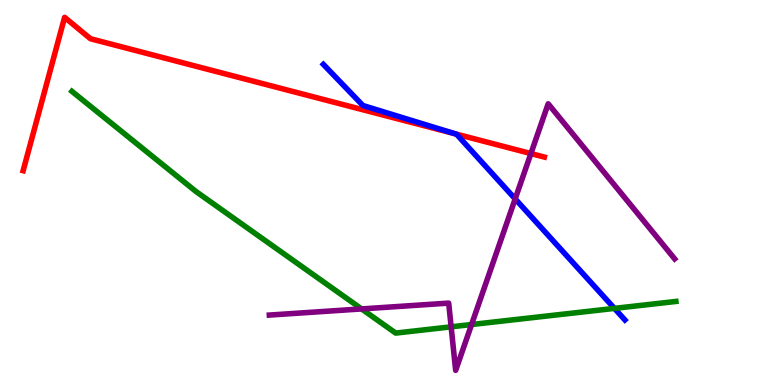[{'lines': ['blue', 'red'], 'intersections': [{'x': 5.88, 'y': 6.52}]}, {'lines': ['green', 'red'], 'intersections': []}, {'lines': ['purple', 'red'], 'intersections': [{'x': 6.85, 'y': 6.01}]}, {'lines': ['blue', 'green'], 'intersections': [{'x': 7.93, 'y': 1.99}]}, {'lines': ['blue', 'purple'], 'intersections': [{'x': 6.65, 'y': 4.83}]}, {'lines': ['green', 'purple'], 'intersections': [{'x': 4.67, 'y': 1.98}, {'x': 5.82, 'y': 1.51}, {'x': 6.08, 'y': 1.57}]}]